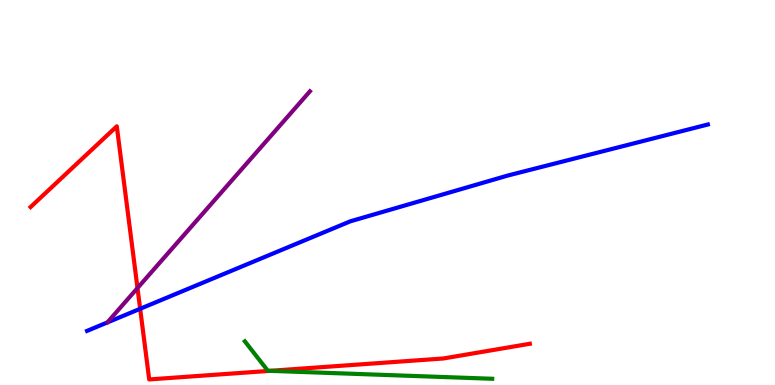[{'lines': ['blue', 'red'], 'intersections': [{'x': 1.81, 'y': 1.98}]}, {'lines': ['green', 'red'], 'intersections': [{'x': 3.48, 'y': 0.368}]}, {'lines': ['purple', 'red'], 'intersections': [{'x': 1.77, 'y': 2.52}]}, {'lines': ['blue', 'green'], 'intersections': []}, {'lines': ['blue', 'purple'], 'intersections': []}, {'lines': ['green', 'purple'], 'intersections': []}]